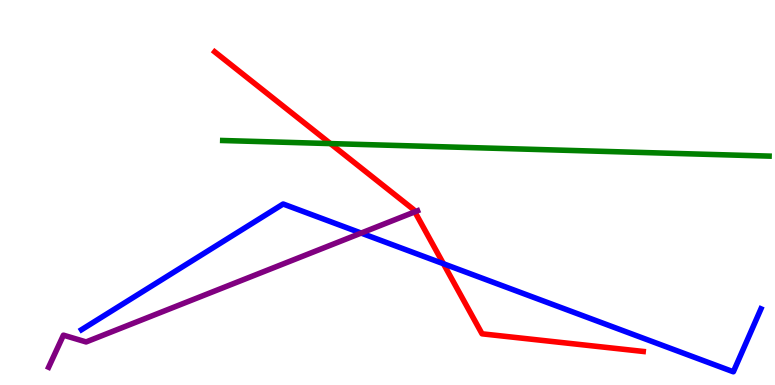[{'lines': ['blue', 'red'], 'intersections': [{'x': 5.72, 'y': 3.15}]}, {'lines': ['green', 'red'], 'intersections': [{'x': 4.26, 'y': 6.27}]}, {'lines': ['purple', 'red'], 'intersections': [{'x': 5.35, 'y': 4.5}]}, {'lines': ['blue', 'green'], 'intersections': []}, {'lines': ['blue', 'purple'], 'intersections': [{'x': 4.66, 'y': 3.95}]}, {'lines': ['green', 'purple'], 'intersections': []}]